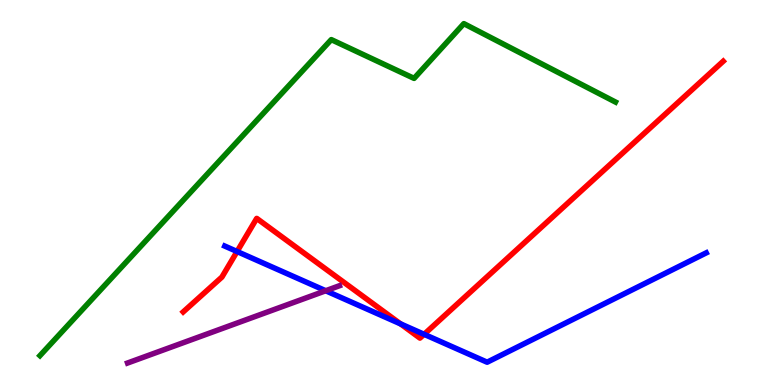[{'lines': ['blue', 'red'], 'intersections': [{'x': 3.06, 'y': 3.47}, {'x': 5.17, 'y': 1.59}, {'x': 5.47, 'y': 1.32}]}, {'lines': ['green', 'red'], 'intersections': []}, {'lines': ['purple', 'red'], 'intersections': []}, {'lines': ['blue', 'green'], 'intersections': []}, {'lines': ['blue', 'purple'], 'intersections': [{'x': 4.2, 'y': 2.45}]}, {'lines': ['green', 'purple'], 'intersections': []}]